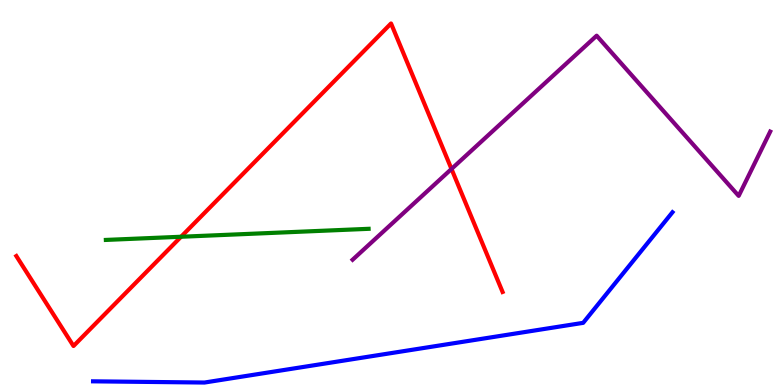[{'lines': ['blue', 'red'], 'intersections': []}, {'lines': ['green', 'red'], 'intersections': [{'x': 2.34, 'y': 3.85}]}, {'lines': ['purple', 'red'], 'intersections': [{'x': 5.83, 'y': 5.61}]}, {'lines': ['blue', 'green'], 'intersections': []}, {'lines': ['blue', 'purple'], 'intersections': []}, {'lines': ['green', 'purple'], 'intersections': []}]